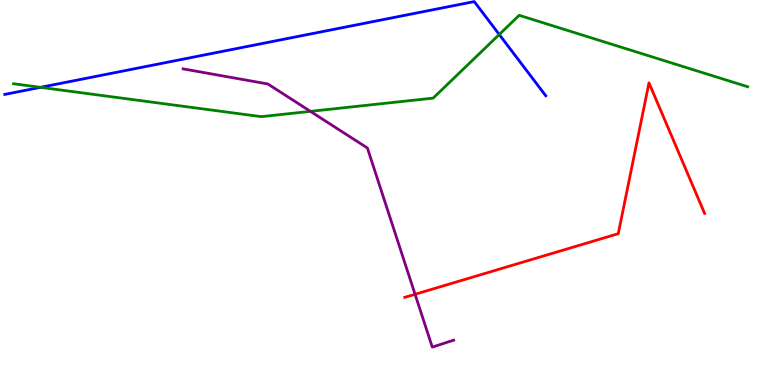[{'lines': ['blue', 'red'], 'intersections': []}, {'lines': ['green', 'red'], 'intersections': []}, {'lines': ['purple', 'red'], 'intersections': [{'x': 5.36, 'y': 2.36}]}, {'lines': ['blue', 'green'], 'intersections': [{'x': 0.523, 'y': 7.73}, {'x': 6.44, 'y': 9.1}]}, {'lines': ['blue', 'purple'], 'intersections': []}, {'lines': ['green', 'purple'], 'intersections': [{'x': 4.01, 'y': 7.11}]}]